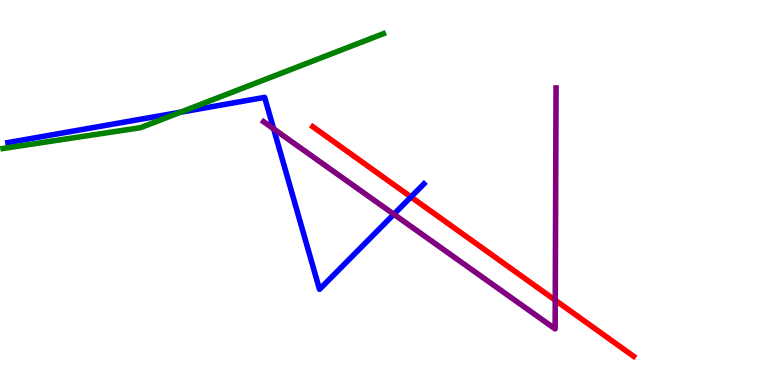[{'lines': ['blue', 'red'], 'intersections': [{'x': 5.3, 'y': 4.88}]}, {'lines': ['green', 'red'], 'intersections': []}, {'lines': ['purple', 'red'], 'intersections': [{'x': 7.16, 'y': 2.2}]}, {'lines': ['blue', 'green'], 'intersections': [{'x': 2.33, 'y': 7.09}]}, {'lines': ['blue', 'purple'], 'intersections': [{'x': 3.53, 'y': 6.65}, {'x': 5.08, 'y': 4.43}]}, {'lines': ['green', 'purple'], 'intersections': []}]